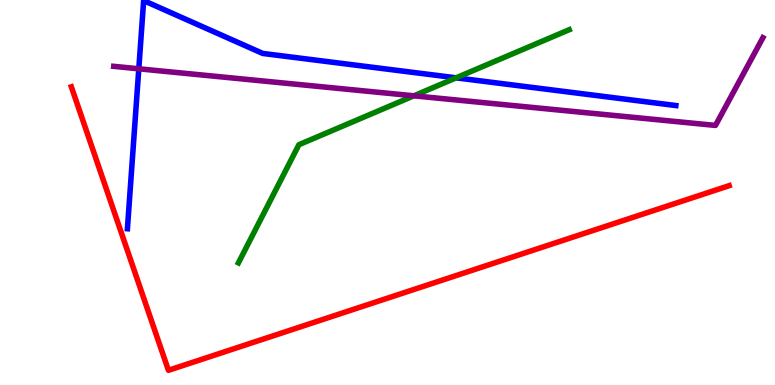[{'lines': ['blue', 'red'], 'intersections': []}, {'lines': ['green', 'red'], 'intersections': []}, {'lines': ['purple', 'red'], 'intersections': []}, {'lines': ['blue', 'green'], 'intersections': [{'x': 5.89, 'y': 7.98}]}, {'lines': ['blue', 'purple'], 'intersections': [{'x': 1.79, 'y': 8.21}]}, {'lines': ['green', 'purple'], 'intersections': [{'x': 5.34, 'y': 7.51}]}]